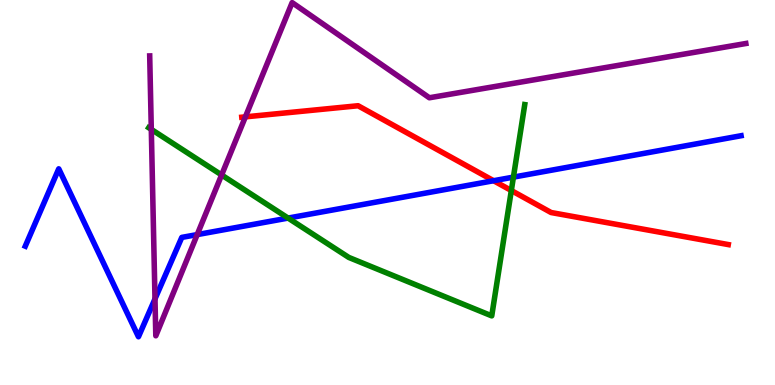[{'lines': ['blue', 'red'], 'intersections': [{'x': 6.37, 'y': 5.31}]}, {'lines': ['green', 'red'], 'intersections': [{'x': 6.6, 'y': 5.05}]}, {'lines': ['purple', 'red'], 'intersections': [{'x': 3.17, 'y': 6.96}]}, {'lines': ['blue', 'green'], 'intersections': [{'x': 3.72, 'y': 4.34}, {'x': 6.62, 'y': 5.4}]}, {'lines': ['blue', 'purple'], 'intersections': [{'x': 2.0, 'y': 2.24}, {'x': 2.54, 'y': 3.91}]}, {'lines': ['green', 'purple'], 'intersections': [{'x': 1.95, 'y': 6.64}, {'x': 2.86, 'y': 5.46}]}]